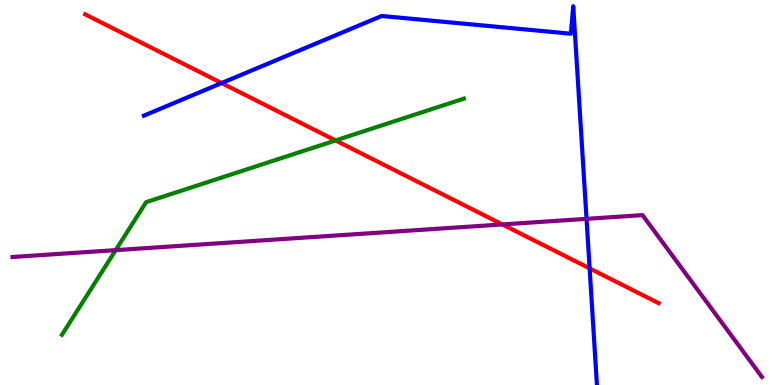[{'lines': ['blue', 'red'], 'intersections': [{'x': 2.86, 'y': 7.84}, {'x': 7.61, 'y': 3.03}]}, {'lines': ['green', 'red'], 'intersections': [{'x': 4.33, 'y': 6.35}]}, {'lines': ['purple', 'red'], 'intersections': [{'x': 6.48, 'y': 4.17}]}, {'lines': ['blue', 'green'], 'intersections': []}, {'lines': ['blue', 'purple'], 'intersections': [{'x': 7.57, 'y': 4.32}]}, {'lines': ['green', 'purple'], 'intersections': [{'x': 1.49, 'y': 3.5}]}]